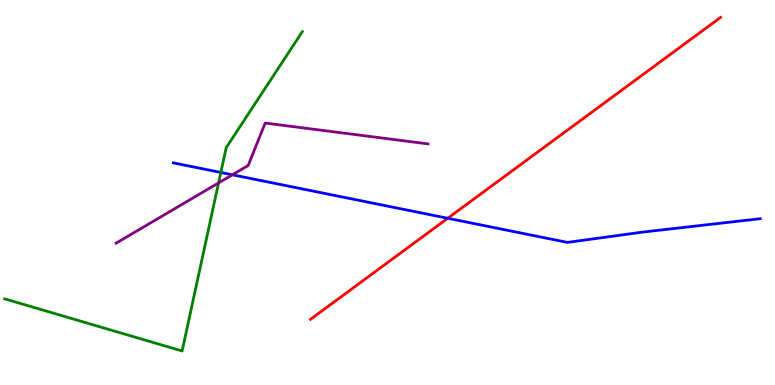[{'lines': ['blue', 'red'], 'intersections': [{'x': 5.78, 'y': 4.33}]}, {'lines': ['green', 'red'], 'intersections': []}, {'lines': ['purple', 'red'], 'intersections': []}, {'lines': ['blue', 'green'], 'intersections': [{'x': 2.85, 'y': 5.52}]}, {'lines': ['blue', 'purple'], 'intersections': [{'x': 3.0, 'y': 5.46}]}, {'lines': ['green', 'purple'], 'intersections': [{'x': 2.82, 'y': 5.25}]}]